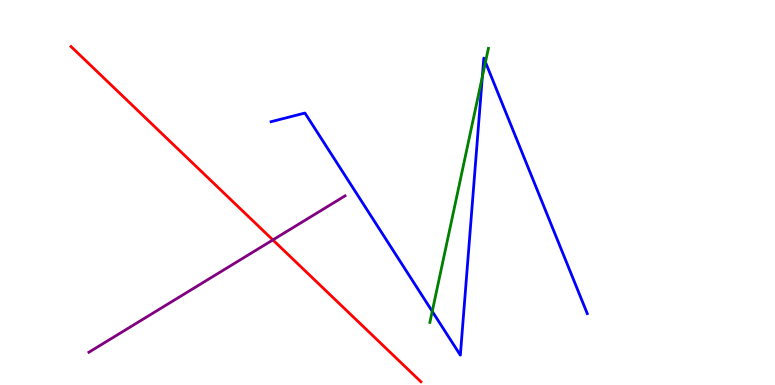[{'lines': ['blue', 'red'], 'intersections': []}, {'lines': ['green', 'red'], 'intersections': []}, {'lines': ['purple', 'red'], 'intersections': [{'x': 3.52, 'y': 3.77}]}, {'lines': ['blue', 'green'], 'intersections': [{'x': 5.58, 'y': 1.91}, {'x': 6.22, 'y': 8.01}, {'x': 6.26, 'y': 8.39}]}, {'lines': ['blue', 'purple'], 'intersections': []}, {'lines': ['green', 'purple'], 'intersections': []}]